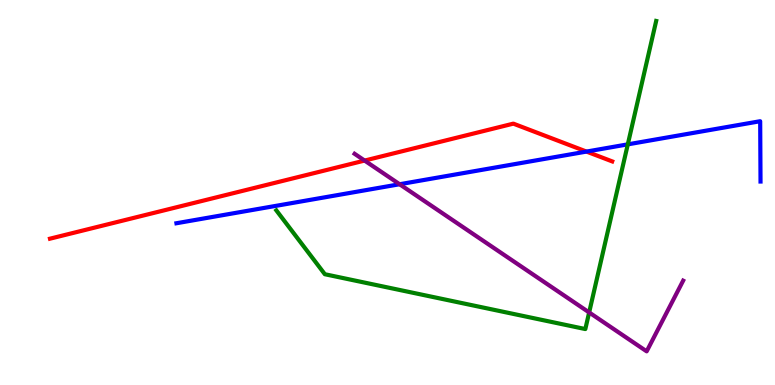[{'lines': ['blue', 'red'], 'intersections': [{'x': 7.57, 'y': 6.06}]}, {'lines': ['green', 'red'], 'intersections': []}, {'lines': ['purple', 'red'], 'intersections': [{'x': 4.7, 'y': 5.83}]}, {'lines': ['blue', 'green'], 'intersections': [{'x': 8.1, 'y': 6.25}]}, {'lines': ['blue', 'purple'], 'intersections': [{'x': 5.16, 'y': 5.21}]}, {'lines': ['green', 'purple'], 'intersections': [{'x': 7.6, 'y': 1.88}]}]